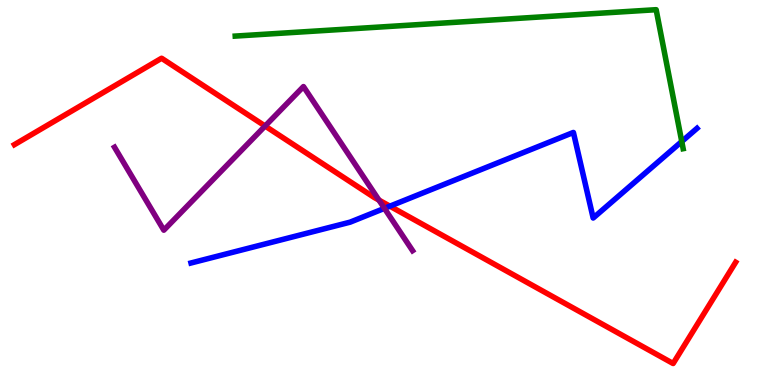[{'lines': ['blue', 'red'], 'intersections': [{'x': 5.03, 'y': 4.64}]}, {'lines': ['green', 'red'], 'intersections': []}, {'lines': ['purple', 'red'], 'intersections': [{'x': 3.42, 'y': 6.73}, {'x': 4.89, 'y': 4.8}]}, {'lines': ['blue', 'green'], 'intersections': [{'x': 8.8, 'y': 6.32}]}, {'lines': ['blue', 'purple'], 'intersections': [{'x': 4.96, 'y': 4.59}]}, {'lines': ['green', 'purple'], 'intersections': []}]